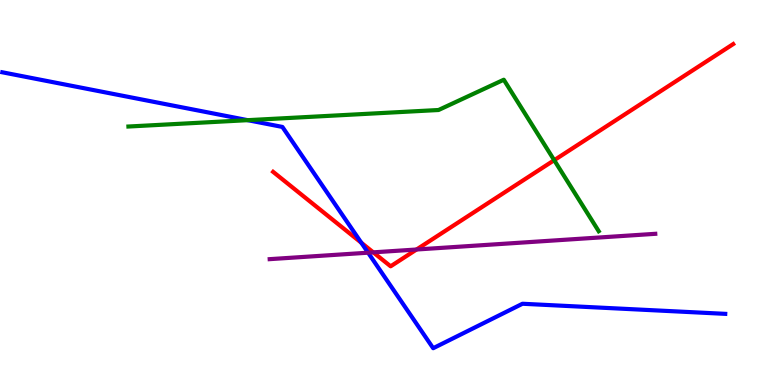[{'lines': ['blue', 'red'], 'intersections': [{'x': 4.66, 'y': 3.7}]}, {'lines': ['green', 'red'], 'intersections': [{'x': 7.15, 'y': 5.84}]}, {'lines': ['purple', 'red'], 'intersections': [{'x': 4.82, 'y': 3.45}, {'x': 5.37, 'y': 3.52}]}, {'lines': ['blue', 'green'], 'intersections': [{'x': 3.2, 'y': 6.88}]}, {'lines': ['blue', 'purple'], 'intersections': [{'x': 4.75, 'y': 3.44}]}, {'lines': ['green', 'purple'], 'intersections': []}]